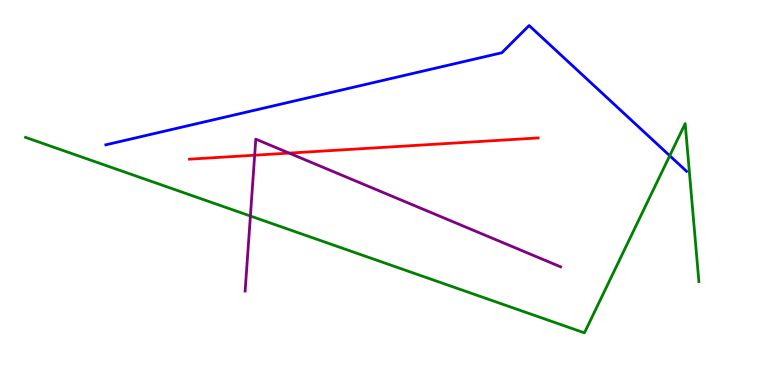[{'lines': ['blue', 'red'], 'intersections': []}, {'lines': ['green', 'red'], 'intersections': []}, {'lines': ['purple', 'red'], 'intersections': [{'x': 3.29, 'y': 5.97}, {'x': 3.73, 'y': 6.02}]}, {'lines': ['blue', 'green'], 'intersections': [{'x': 8.64, 'y': 5.96}]}, {'lines': ['blue', 'purple'], 'intersections': []}, {'lines': ['green', 'purple'], 'intersections': [{'x': 3.23, 'y': 4.39}]}]